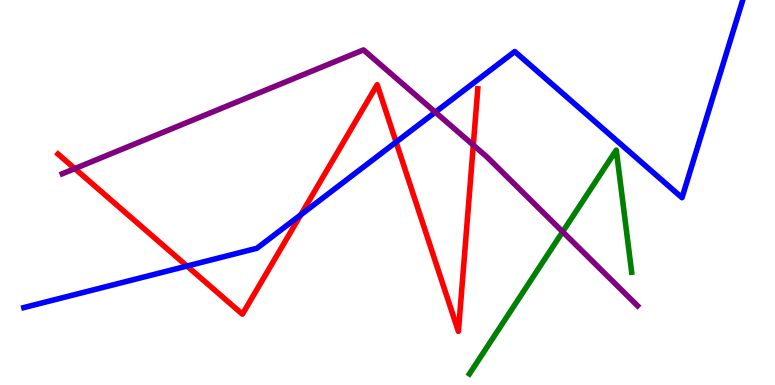[{'lines': ['blue', 'red'], 'intersections': [{'x': 2.41, 'y': 3.09}, {'x': 3.88, 'y': 4.42}, {'x': 5.11, 'y': 6.31}]}, {'lines': ['green', 'red'], 'intersections': []}, {'lines': ['purple', 'red'], 'intersections': [{'x': 0.965, 'y': 5.62}, {'x': 6.11, 'y': 6.23}]}, {'lines': ['blue', 'green'], 'intersections': []}, {'lines': ['blue', 'purple'], 'intersections': [{'x': 5.62, 'y': 7.09}]}, {'lines': ['green', 'purple'], 'intersections': [{'x': 7.26, 'y': 3.98}]}]